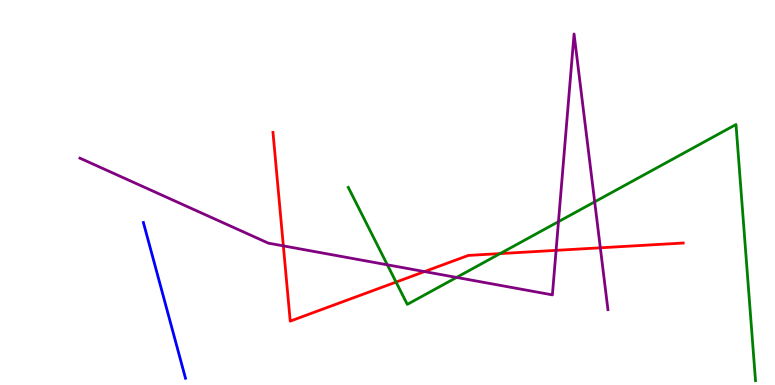[{'lines': ['blue', 'red'], 'intersections': []}, {'lines': ['green', 'red'], 'intersections': [{'x': 5.11, 'y': 2.67}, {'x': 6.45, 'y': 3.41}]}, {'lines': ['purple', 'red'], 'intersections': [{'x': 3.66, 'y': 3.61}, {'x': 5.48, 'y': 2.95}, {'x': 7.18, 'y': 3.5}, {'x': 7.75, 'y': 3.56}]}, {'lines': ['blue', 'green'], 'intersections': []}, {'lines': ['blue', 'purple'], 'intersections': []}, {'lines': ['green', 'purple'], 'intersections': [{'x': 5.0, 'y': 3.12}, {'x': 5.89, 'y': 2.79}, {'x': 7.21, 'y': 4.24}, {'x': 7.67, 'y': 4.76}]}]